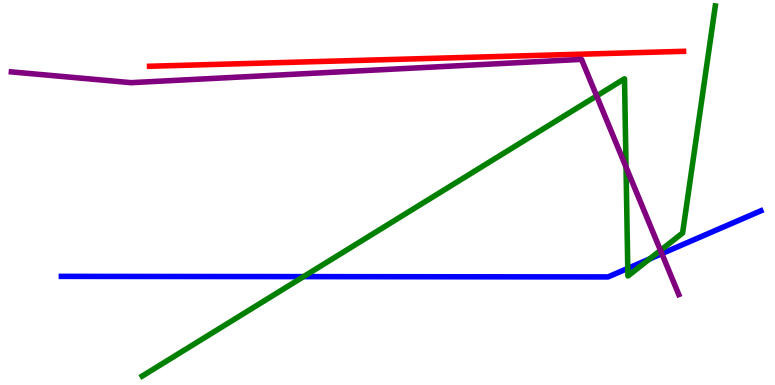[{'lines': ['blue', 'red'], 'intersections': []}, {'lines': ['green', 'red'], 'intersections': []}, {'lines': ['purple', 'red'], 'intersections': []}, {'lines': ['blue', 'green'], 'intersections': [{'x': 3.92, 'y': 2.82}, {'x': 8.1, 'y': 3.03}, {'x': 8.38, 'y': 3.27}]}, {'lines': ['blue', 'purple'], 'intersections': [{'x': 8.54, 'y': 3.41}]}, {'lines': ['green', 'purple'], 'intersections': [{'x': 7.7, 'y': 7.51}, {'x': 8.08, 'y': 5.66}, {'x': 8.52, 'y': 3.5}]}]